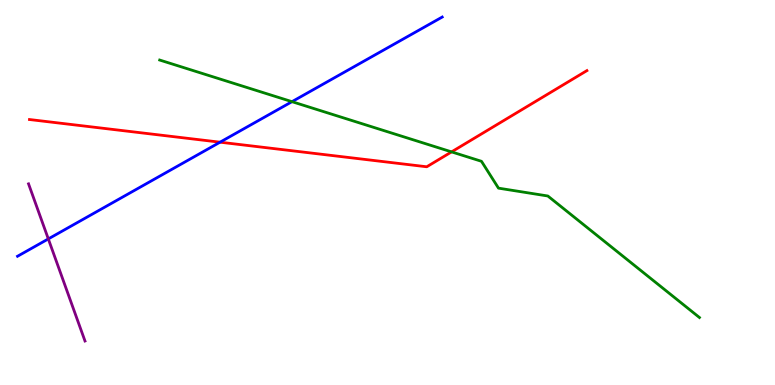[{'lines': ['blue', 'red'], 'intersections': [{'x': 2.84, 'y': 6.31}]}, {'lines': ['green', 'red'], 'intersections': [{'x': 5.83, 'y': 6.06}]}, {'lines': ['purple', 'red'], 'intersections': []}, {'lines': ['blue', 'green'], 'intersections': [{'x': 3.77, 'y': 7.36}]}, {'lines': ['blue', 'purple'], 'intersections': [{'x': 0.623, 'y': 3.79}]}, {'lines': ['green', 'purple'], 'intersections': []}]